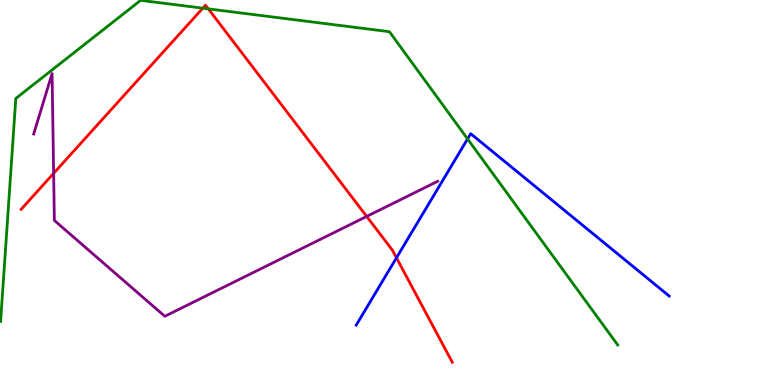[{'lines': ['blue', 'red'], 'intersections': [{'x': 5.12, 'y': 3.3}]}, {'lines': ['green', 'red'], 'intersections': [{'x': 2.62, 'y': 9.79}, {'x': 2.69, 'y': 9.77}]}, {'lines': ['purple', 'red'], 'intersections': [{'x': 0.692, 'y': 5.5}, {'x': 4.73, 'y': 4.38}]}, {'lines': ['blue', 'green'], 'intersections': [{'x': 6.03, 'y': 6.39}]}, {'lines': ['blue', 'purple'], 'intersections': []}, {'lines': ['green', 'purple'], 'intersections': []}]